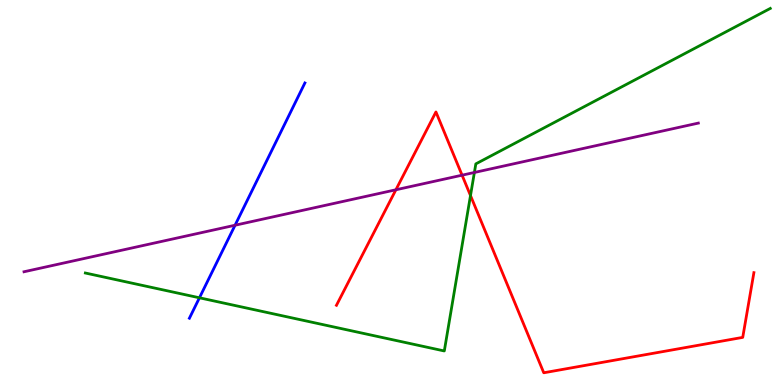[{'lines': ['blue', 'red'], 'intersections': []}, {'lines': ['green', 'red'], 'intersections': [{'x': 6.07, 'y': 4.92}]}, {'lines': ['purple', 'red'], 'intersections': [{'x': 5.11, 'y': 5.07}, {'x': 5.96, 'y': 5.45}]}, {'lines': ['blue', 'green'], 'intersections': [{'x': 2.57, 'y': 2.27}]}, {'lines': ['blue', 'purple'], 'intersections': [{'x': 3.03, 'y': 4.15}]}, {'lines': ['green', 'purple'], 'intersections': [{'x': 6.12, 'y': 5.52}]}]